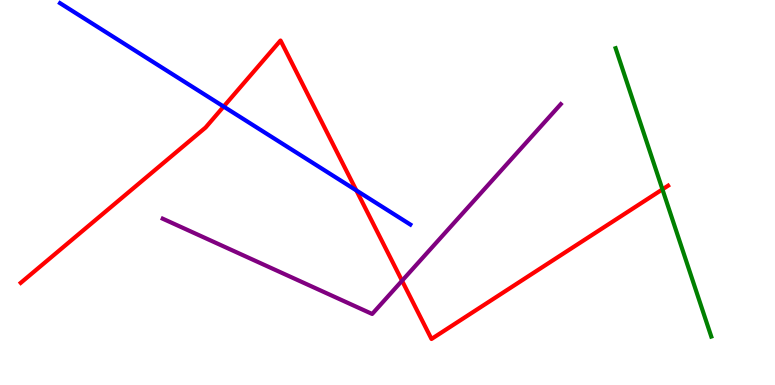[{'lines': ['blue', 'red'], 'intersections': [{'x': 2.89, 'y': 7.23}, {'x': 4.6, 'y': 5.05}]}, {'lines': ['green', 'red'], 'intersections': [{'x': 8.55, 'y': 5.08}]}, {'lines': ['purple', 'red'], 'intersections': [{'x': 5.19, 'y': 2.71}]}, {'lines': ['blue', 'green'], 'intersections': []}, {'lines': ['blue', 'purple'], 'intersections': []}, {'lines': ['green', 'purple'], 'intersections': []}]